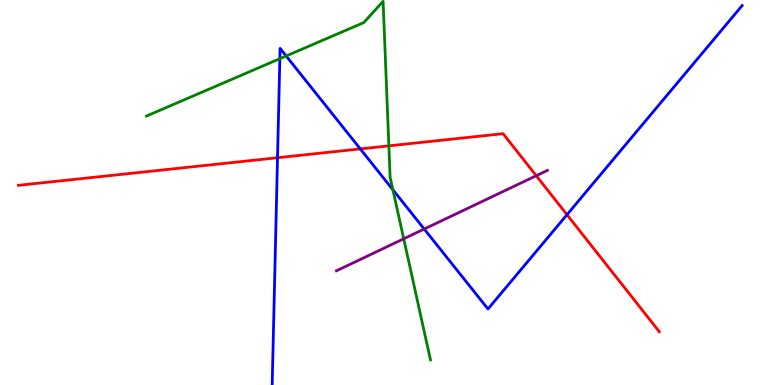[{'lines': ['blue', 'red'], 'intersections': [{'x': 3.58, 'y': 5.9}, {'x': 4.65, 'y': 6.13}, {'x': 7.32, 'y': 4.42}]}, {'lines': ['green', 'red'], 'intersections': [{'x': 5.02, 'y': 6.21}]}, {'lines': ['purple', 'red'], 'intersections': [{'x': 6.92, 'y': 5.44}]}, {'lines': ['blue', 'green'], 'intersections': [{'x': 3.61, 'y': 8.48}, {'x': 3.69, 'y': 8.55}, {'x': 5.07, 'y': 5.07}]}, {'lines': ['blue', 'purple'], 'intersections': [{'x': 5.47, 'y': 4.05}]}, {'lines': ['green', 'purple'], 'intersections': [{'x': 5.21, 'y': 3.8}]}]